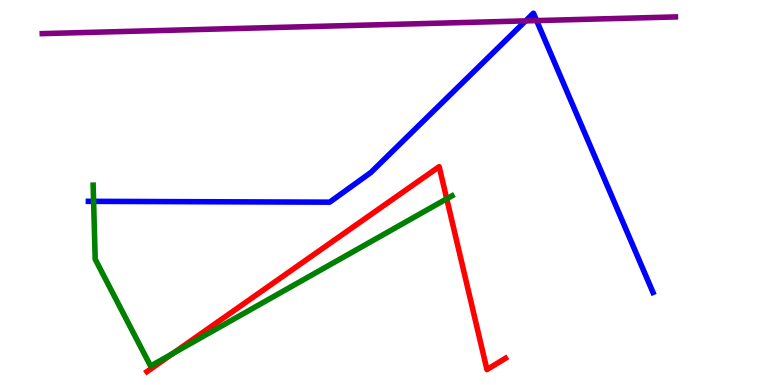[{'lines': ['blue', 'red'], 'intersections': []}, {'lines': ['green', 'red'], 'intersections': [{'x': 2.23, 'y': 0.817}, {'x': 5.76, 'y': 4.84}]}, {'lines': ['purple', 'red'], 'intersections': []}, {'lines': ['blue', 'green'], 'intersections': [{'x': 1.21, 'y': 4.77}]}, {'lines': ['blue', 'purple'], 'intersections': [{'x': 6.78, 'y': 9.46}, {'x': 6.92, 'y': 9.47}]}, {'lines': ['green', 'purple'], 'intersections': []}]